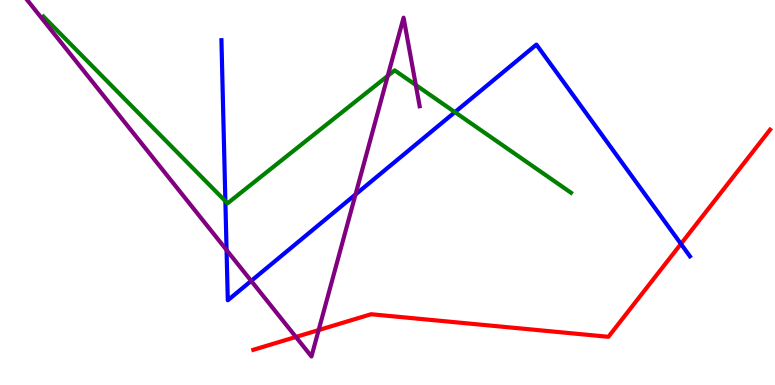[{'lines': ['blue', 'red'], 'intersections': [{'x': 8.79, 'y': 3.67}]}, {'lines': ['green', 'red'], 'intersections': []}, {'lines': ['purple', 'red'], 'intersections': [{'x': 3.82, 'y': 1.25}, {'x': 4.11, 'y': 1.43}]}, {'lines': ['blue', 'green'], 'intersections': [{'x': 2.91, 'y': 4.78}, {'x': 5.87, 'y': 7.09}]}, {'lines': ['blue', 'purple'], 'intersections': [{'x': 2.92, 'y': 3.51}, {'x': 3.24, 'y': 2.7}, {'x': 4.59, 'y': 4.95}]}, {'lines': ['green', 'purple'], 'intersections': [{'x': 5.0, 'y': 8.03}, {'x': 5.37, 'y': 7.79}]}]